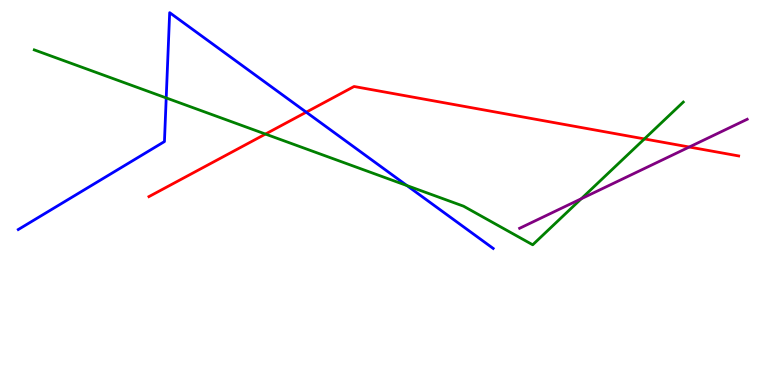[{'lines': ['blue', 'red'], 'intersections': [{'x': 3.95, 'y': 7.09}]}, {'lines': ['green', 'red'], 'intersections': [{'x': 3.43, 'y': 6.52}, {'x': 8.31, 'y': 6.39}]}, {'lines': ['purple', 'red'], 'intersections': [{'x': 8.89, 'y': 6.18}]}, {'lines': ['blue', 'green'], 'intersections': [{'x': 2.14, 'y': 7.46}, {'x': 5.25, 'y': 5.18}]}, {'lines': ['blue', 'purple'], 'intersections': []}, {'lines': ['green', 'purple'], 'intersections': [{'x': 7.5, 'y': 4.84}]}]